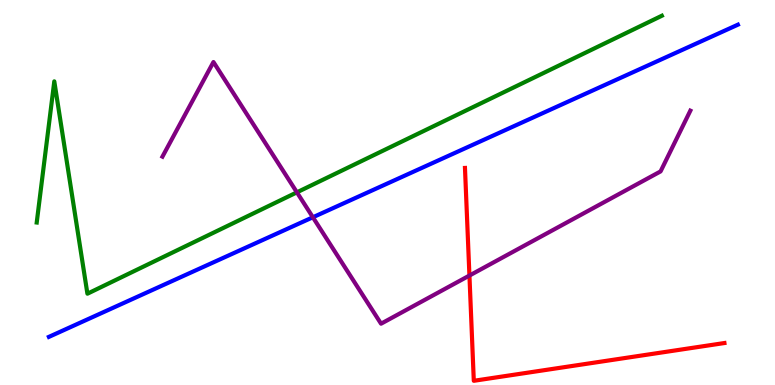[{'lines': ['blue', 'red'], 'intersections': []}, {'lines': ['green', 'red'], 'intersections': []}, {'lines': ['purple', 'red'], 'intersections': [{'x': 6.06, 'y': 2.84}]}, {'lines': ['blue', 'green'], 'intersections': []}, {'lines': ['blue', 'purple'], 'intersections': [{'x': 4.04, 'y': 4.36}]}, {'lines': ['green', 'purple'], 'intersections': [{'x': 3.83, 'y': 5.0}]}]